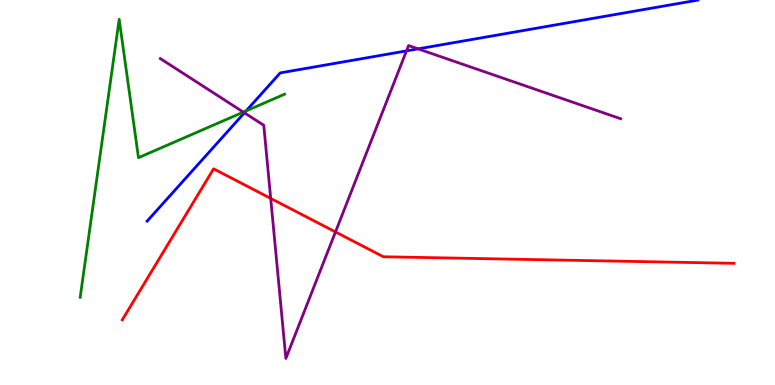[{'lines': ['blue', 'red'], 'intersections': []}, {'lines': ['green', 'red'], 'intersections': []}, {'lines': ['purple', 'red'], 'intersections': [{'x': 3.49, 'y': 4.85}, {'x': 4.33, 'y': 3.98}]}, {'lines': ['blue', 'green'], 'intersections': [{'x': 3.18, 'y': 7.12}]}, {'lines': ['blue', 'purple'], 'intersections': [{'x': 3.15, 'y': 7.07}, {'x': 5.24, 'y': 8.68}, {'x': 5.4, 'y': 8.73}]}, {'lines': ['green', 'purple'], 'intersections': [{'x': 3.14, 'y': 7.09}]}]